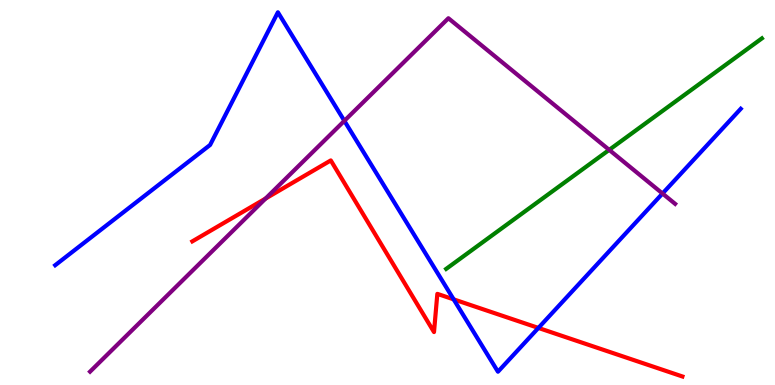[{'lines': ['blue', 'red'], 'intersections': [{'x': 5.85, 'y': 2.22}, {'x': 6.95, 'y': 1.48}]}, {'lines': ['green', 'red'], 'intersections': []}, {'lines': ['purple', 'red'], 'intersections': [{'x': 3.43, 'y': 4.84}]}, {'lines': ['blue', 'green'], 'intersections': []}, {'lines': ['blue', 'purple'], 'intersections': [{'x': 4.44, 'y': 6.86}, {'x': 8.55, 'y': 4.97}]}, {'lines': ['green', 'purple'], 'intersections': [{'x': 7.86, 'y': 6.11}]}]